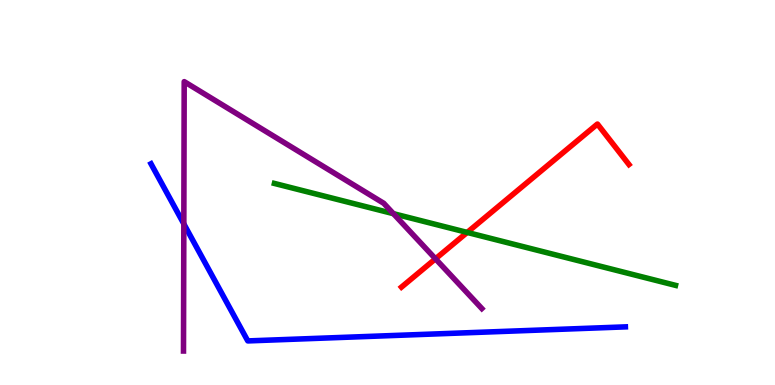[{'lines': ['blue', 'red'], 'intersections': []}, {'lines': ['green', 'red'], 'intersections': [{'x': 6.03, 'y': 3.96}]}, {'lines': ['purple', 'red'], 'intersections': [{'x': 5.62, 'y': 3.28}]}, {'lines': ['blue', 'green'], 'intersections': []}, {'lines': ['blue', 'purple'], 'intersections': [{'x': 2.37, 'y': 4.18}]}, {'lines': ['green', 'purple'], 'intersections': [{'x': 5.08, 'y': 4.45}]}]